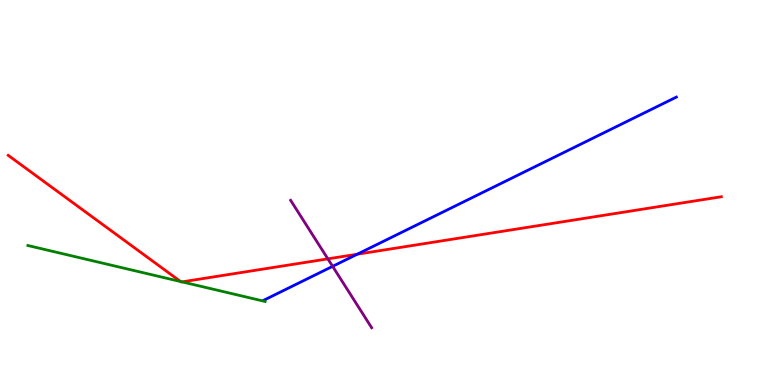[{'lines': ['blue', 'red'], 'intersections': [{'x': 4.61, 'y': 3.4}]}, {'lines': ['green', 'red'], 'intersections': [{'x': 2.33, 'y': 2.69}, {'x': 2.35, 'y': 2.68}]}, {'lines': ['purple', 'red'], 'intersections': [{'x': 4.23, 'y': 3.28}]}, {'lines': ['blue', 'green'], 'intersections': []}, {'lines': ['blue', 'purple'], 'intersections': [{'x': 4.29, 'y': 3.08}]}, {'lines': ['green', 'purple'], 'intersections': []}]